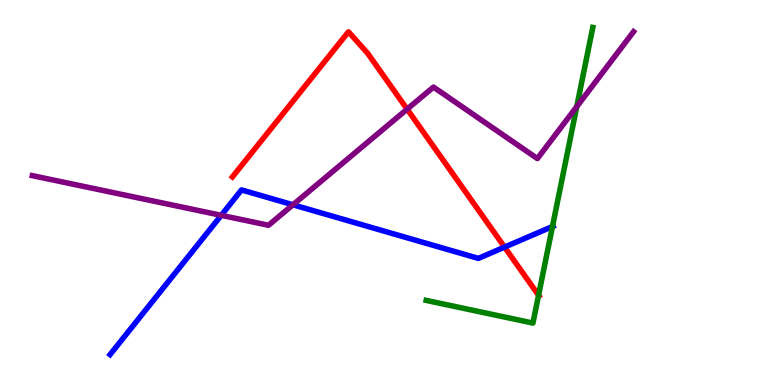[{'lines': ['blue', 'red'], 'intersections': [{'x': 6.51, 'y': 3.58}]}, {'lines': ['green', 'red'], 'intersections': [{'x': 6.95, 'y': 2.33}]}, {'lines': ['purple', 'red'], 'intersections': [{'x': 5.25, 'y': 7.16}]}, {'lines': ['blue', 'green'], 'intersections': [{'x': 7.13, 'y': 4.12}]}, {'lines': ['blue', 'purple'], 'intersections': [{'x': 2.85, 'y': 4.41}, {'x': 3.78, 'y': 4.68}]}, {'lines': ['green', 'purple'], 'intersections': [{'x': 7.44, 'y': 7.23}]}]